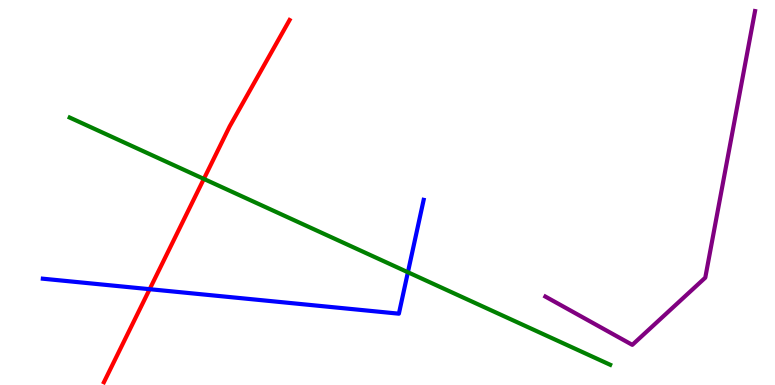[{'lines': ['blue', 'red'], 'intersections': [{'x': 1.93, 'y': 2.49}]}, {'lines': ['green', 'red'], 'intersections': [{'x': 2.63, 'y': 5.35}]}, {'lines': ['purple', 'red'], 'intersections': []}, {'lines': ['blue', 'green'], 'intersections': [{'x': 5.26, 'y': 2.93}]}, {'lines': ['blue', 'purple'], 'intersections': []}, {'lines': ['green', 'purple'], 'intersections': []}]